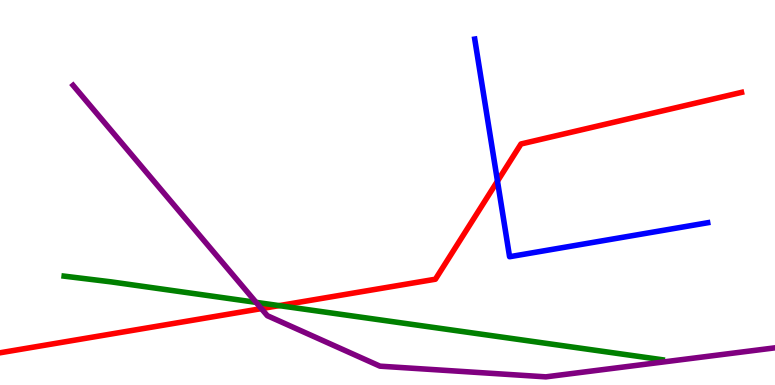[{'lines': ['blue', 'red'], 'intersections': [{'x': 6.42, 'y': 5.3}]}, {'lines': ['green', 'red'], 'intersections': [{'x': 3.6, 'y': 2.06}]}, {'lines': ['purple', 'red'], 'intersections': [{'x': 3.37, 'y': 1.98}]}, {'lines': ['blue', 'green'], 'intersections': []}, {'lines': ['blue', 'purple'], 'intersections': []}, {'lines': ['green', 'purple'], 'intersections': [{'x': 3.3, 'y': 2.15}]}]